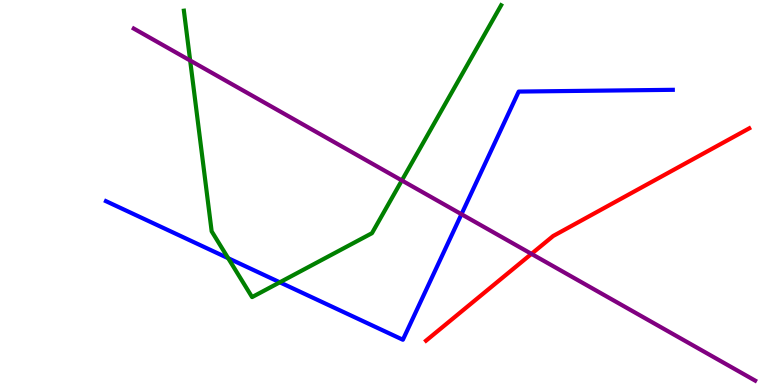[{'lines': ['blue', 'red'], 'intersections': []}, {'lines': ['green', 'red'], 'intersections': []}, {'lines': ['purple', 'red'], 'intersections': [{'x': 6.86, 'y': 3.41}]}, {'lines': ['blue', 'green'], 'intersections': [{'x': 2.94, 'y': 3.29}, {'x': 3.61, 'y': 2.67}]}, {'lines': ['blue', 'purple'], 'intersections': [{'x': 5.95, 'y': 4.44}]}, {'lines': ['green', 'purple'], 'intersections': [{'x': 2.45, 'y': 8.43}, {'x': 5.19, 'y': 5.31}]}]